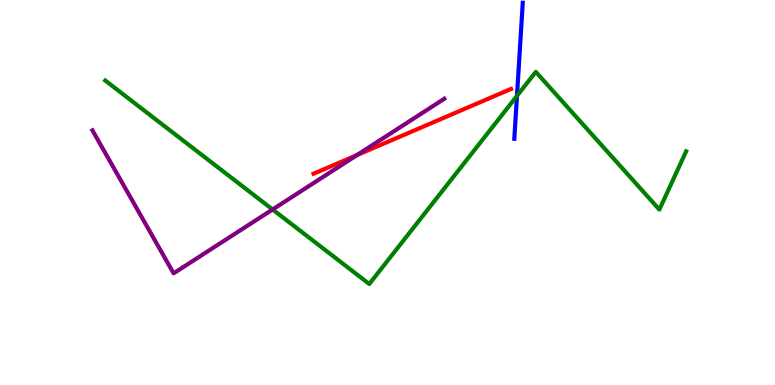[{'lines': ['blue', 'red'], 'intersections': []}, {'lines': ['green', 'red'], 'intersections': []}, {'lines': ['purple', 'red'], 'intersections': [{'x': 4.61, 'y': 5.97}]}, {'lines': ['blue', 'green'], 'intersections': [{'x': 6.67, 'y': 7.51}]}, {'lines': ['blue', 'purple'], 'intersections': []}, {'lines': ['green', 'purple'], 'intersections': [{'x': 3.52, 'y': 4.56}]}]